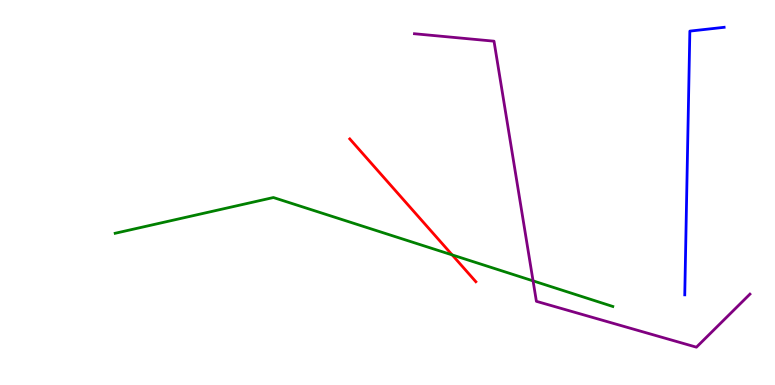[{'lines': ['blue', 'red'], 'intersections': []}, {'lines': ['green', 'red'], 'intersections': [{'x': 5.83, 'y': 3.38}]}, {'lines': ['purple', 'red'], 'intersections': []}, {'lines': ['blue', 'green'], 'intersections': []}, {'lines': ['blue', 'purple'], 'intersections': []}, {'lines': ['green', 'purple'], 'intersections': [{'x': 6.88, 'y': 2.7}]}]